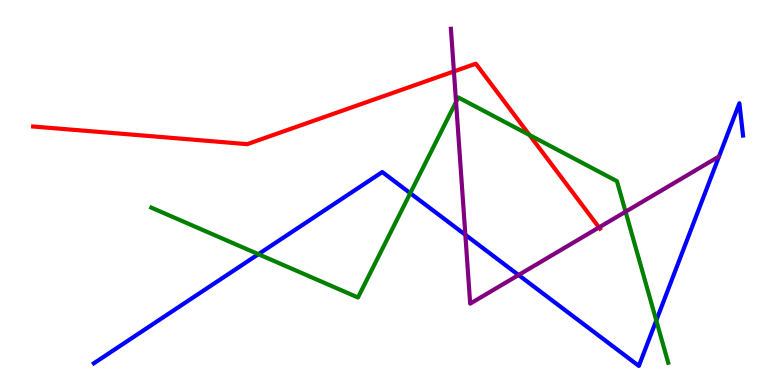[{'lines': ['blue', 'red'], 'intersections': []}, {'lines': ['green', 'red'], 'intersections': [{'x': 6.83, 'y': 6.49}]}, {'lines': ['purple', 'red'], 'intersections': [{'x': 5.86, 'y': 8.14}, {'x': 7.73, 'y': 4.09}]}, {'lines': ['blue', 'green'], 'intersections': [{'x': 3.33, 'y': 3.4}, {'x': 5.29, 'y': 4.98}, {'x': 8.47, 'y': 1.68}]}, {'lines': ['blue', 'purple'], 'intersections': [{'x': 6.0, 'y': 3.9}, {'x': 6.69, 'y': 2.86}]}, {'lines': ['green', 'purple'], 'intersections': [{'x': 5.88, 'y': 7.35}, {'x': 8.07, 'y': 4.5}]}]